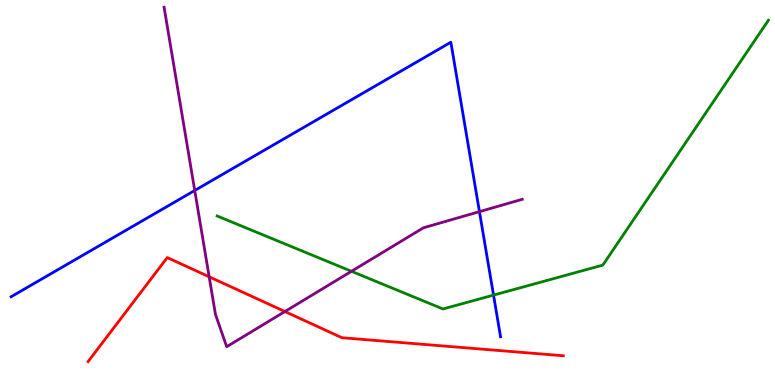[{'lines': ['blue', 'red'], 'intersections': []}, {'lines': ['green', 'red'], 'intersections': []}, {'lines': ['purple', 'red'], 'intersections': [{'x': 2.7, 'y': 2.81}, {'x': 3.68, 'y': 1.91}]}, {'lines': ['blue', 'green'], 'intersections': [{'x': 6.37, 'y': 2.33}]}, {'lines': ['blue', 'purple'], 'intersections': [{'x': 2.51, 'y': 5.05}, {'x': 6.19, 'y': 4.5}]}, {'lines': ['green', 'purple'], 'intersections': [{'x': 4.53, 'y': 2.95}]}]